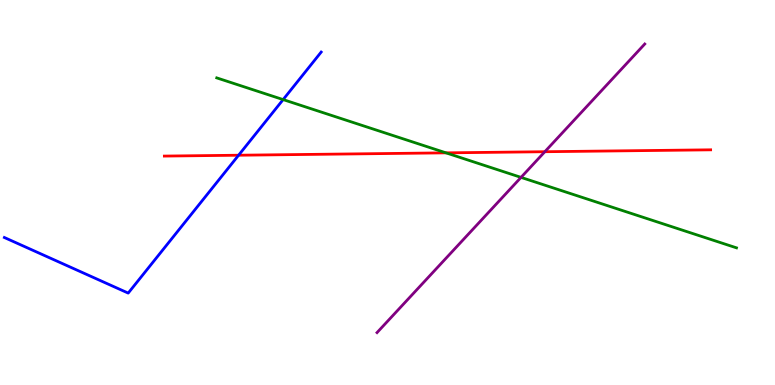[{'lines': ['blue', 'red'], 'intersections': [{'x': 3.08, 'y': 5.97}]}, {'lines': ['green', 'red'], 'intersections': [{'x': 5.75, 'y': 6.03}]}, {'lines': ['purple', 'red'], 'intersections': [{'x': 7.03, 'y': 6.06}]}, {'lines': ['blue', 'green'], 'intersections': [{'x': 3.65, 'y': 7.41}]}, {'lines': ['blue', 'purple'], 'intersections': []}, {'lines': ['green', 'purple'], 'intersections': [{'x': 6.72, 'y': 5.39}]}]